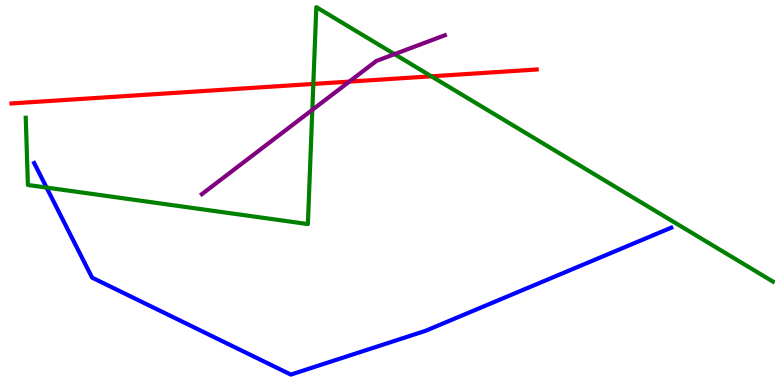[{'lines': ['blue', 'red'], 'intersections': []}, {'lines': ['green', 'red'], 'intersections': [{'x': 4.04, 'y': 7.82}, {'x': 5.57, 'y': 8.02}]}, {'lines': ['purple', 'red'], 'intersections': [{'x': 4.51, 'y': 7.88}]}, {'lines': ['blue', 'green'], 'intersections': [{'x': 0.601, 'y': 5.13}]}, {'lines': ['blue', 'purple'], 'intersections': []}, {'lines': ['green', 'purple'], 'intersections': [{'x': 4.03, 'y': 7.15}, {'x': 5.09, 'y': 8.59}]}]